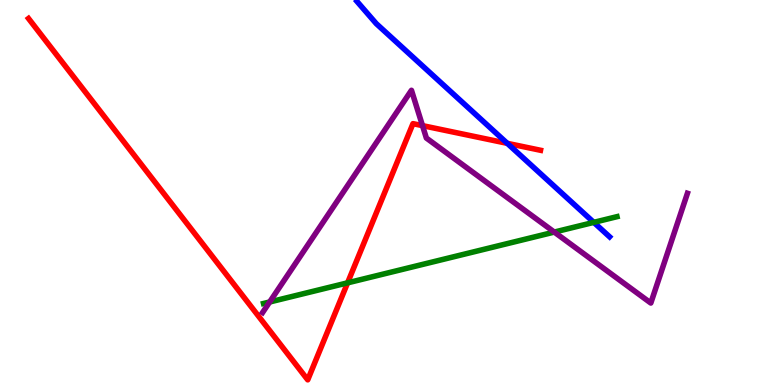[{'lines': ['blue', 'red'], 'intersections': [{'x': 6.55, 'y': 6.28}]}, {'lines': ['green', 'red'], 'intersections': [{'x': 4.48, 'y': 2.65}]}, {'lines': ['purple', 'red'], 'intersections': [{'x': 5.45, 'y': 6.74}]}, {'lines': ['blue', 'green'], 'intersections': [{'x': 7.66, 'y': 4.22}]}, {'lines': ['blue', 'purple'], 'intersections': []}, {'lines': ['green', 'purple'], 'intersections': [{'x': 3.48, 'y': 2.16}, {'x': 7.15, 'y': 3.97}]}]